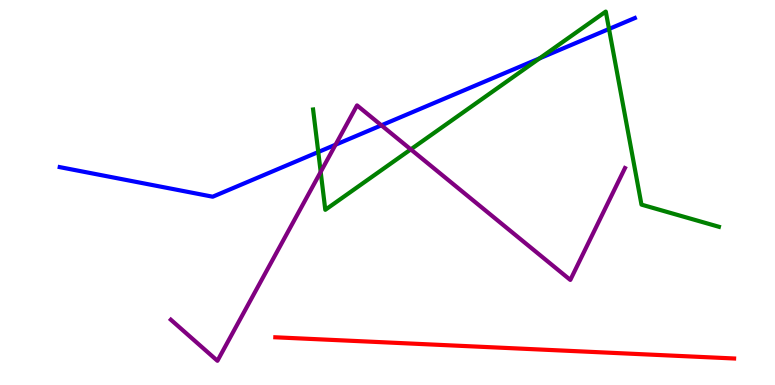[{'lines': ['blue', 'red'], 'intersections': []}, {'lines': ['green', 'red'], 'intersections': []}, {'lines': ['purple', 'red'], 'intersections': []}, {'lines': ['blue', 'green'], 'intersections': [{'x': 4.11, 'y': 6.05}, {'x': 6.96, 'y': 8.48}, {'x': 7.86, 'y': 9.25}]}, {'lines': ['blue', 'purple'], 'intersections': [{'x': 4.33, 'y': 6.24}, {'x': 4.92, 'y': 6.75}]}, {'lines': ['green', 'purple'], 'intersections': [{'x': 4.14, 'y': 5.54}, {'x': 5.3, 'y': 6.12}]}]